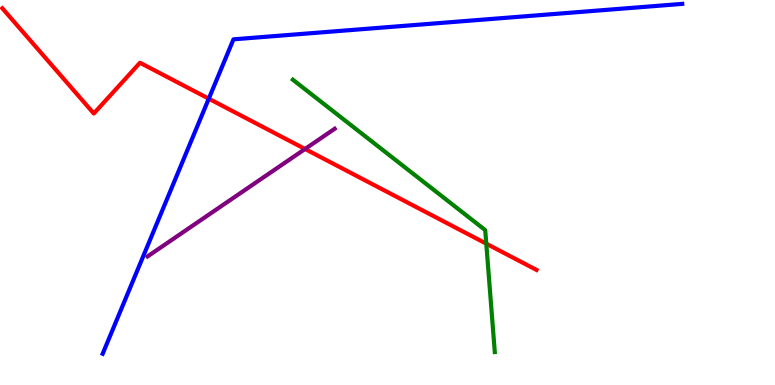[{'lines': ['blue', 'red'], 'intersections': [{'x': 2.69, 'y': 7.44}]}, {'lines': ['green', 'red'], 'intersections': [{'x': 6.27, 'y': 3.67}]}, {'lines': ['purple', 'red'], 'intersections': [{'x': 3.94, 'y': 6.13}]}, {'lines': ['blue', 'green'], 'intersections': []}, {'lines': ['blue', 'purple'], 'intersections': []}, {'lines': ['green', 'purple'], 'intersections': []}]